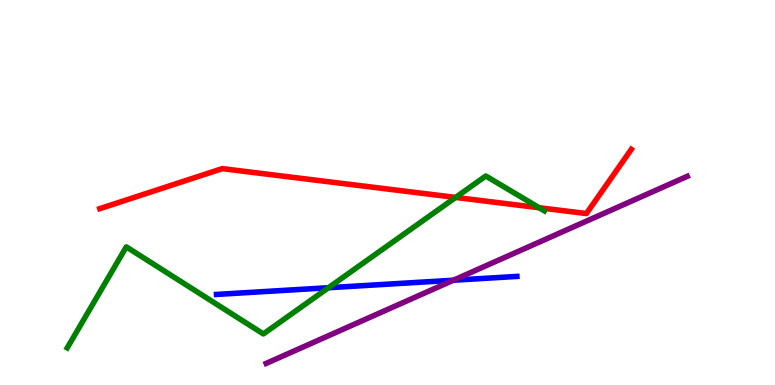[{'lines': ['blue', 'red'], 'intersections': []}, {'lines': ['green', 'red'], 'intersections': [{'x': 5.88, 'y': 4.87}, {'x': 6.96, 'y': 4.6}]}, {'lines': ['purple', 'red'], 'intersections': []}, {'lines': ['blue', 'green'], 'intersections': [{'x': 4.24, 'y': 2.53}]}, {'lines': ['blue', 'purple'], 'intersections': [{'x': 5.85, 'y': 2.72}]}, {'lines': ['green', 'purple'], 'intersections': []}]